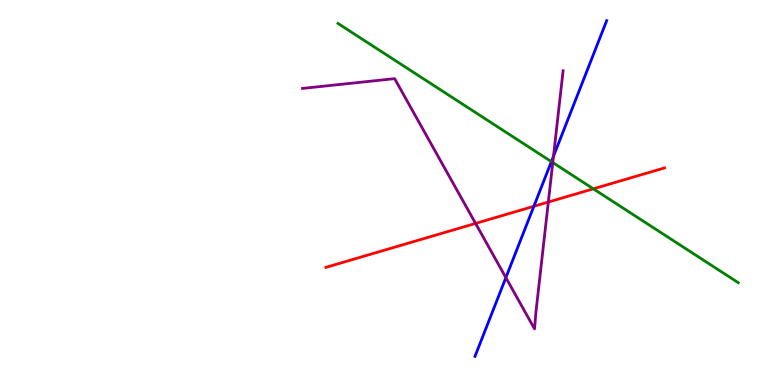[{'lines': ['blue', 'red'], 'intersections': [{'x': 6.89, 'y': 4.64}]}, {'lines': ['green', 'red'], 'intersections': [{'x': 7.66, 'y': 5.1}]}, {'lines': ['purple', 'red'], 'intersections': [{'x': 6.14, 'y': 4.2}, {'x': 7.08, 'y': 4.75}]}, {'lines': ['blue', 'green'], 'intersections': [{'x': 7.11, 'y': 5.8}]}, {'lines': ['blue', 'purple'], 'intersections': [{'x': 6.53, 'y': 2.79}, {'x': 7.14, 'y': 5.94}]}, {'lines': ['green', 'purple'], 'intersections': [{'x': 7.13, 'y': 5.78}]}]